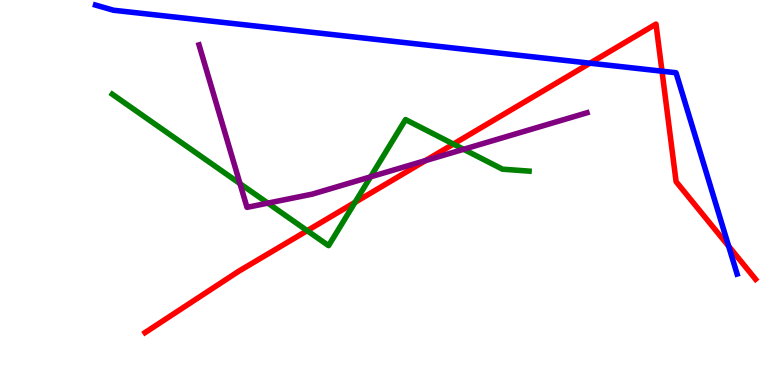[{'lines': ['blue', 'red'], 'intersections': [{'x': 7.61, 'y': 8.36}, {'x': 8.54, 'y': 8.15}, {'x': 9.4, 'y': 3.61}]}, {'lines': ['green', 'red'], 'intersections': [{'x': 3.96, 'y': 4.01}, {'x': 4.58, 'y': 4.74}, {'x': 5.85, 'y': 6.26}]}, {'lines': ['purple', 'red'], 'intersections': [{'x': 5.49, 'y': 5.83}]}, {'lines': ['blue', 'green'], 'intersections': []}, {'lines': ['blue', 'purple'], 'intersections': []}, {'lines': ['green', 'purple'], 'intersections': [{'x': 3.1, 'y': 5.23}, {'x': 3.46, 'y': 4.72}, {'x': 4.78, 'y': 5.41}, {'x': 5.98, 'y': 6.12}]}]